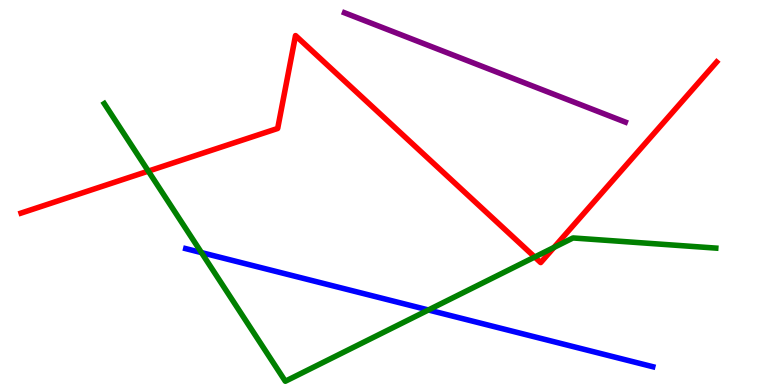[{'lines': ['blue', 'red'], 'intersections': []}, {'lines': ['green', 'red'], 'intersections': [{'x': 1.91, 'y': 5.56}, {'x': 6.9, 'y': 3.32}, {'x': 7.15, 'y': 3.57}]}, {'lines': ['purple', 'red'], 'intersections': []}, {'lines': ['blue', 'green'], 'intersections': [{'x': 2.6, 'y': 3.44}, {'x': 5.53, 'y': 1.95}]}, {'lines': ['blue', 'purple'], 'intersections': []}, {'lines': ['green', 'purple'], 'intersections': []}]